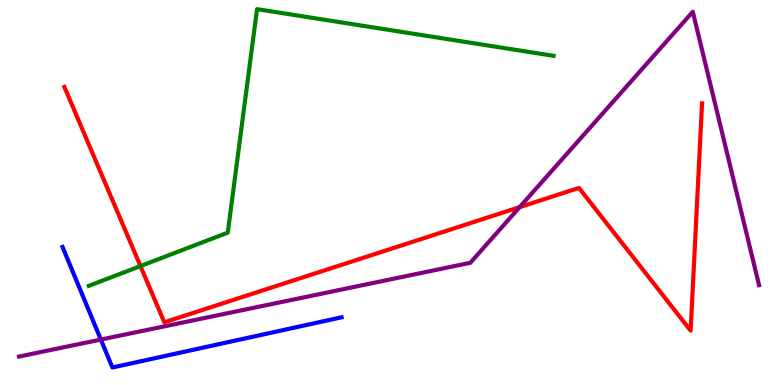[{'lines': ['blue', 'red'], 'intersections': []}, {'lines': ['green', 'red'], 'intersections': [{'x': 1.81, 'y': 3.09}]}, {'lines': ['purple', 'red'], 'intersections': [{'x': 6.71, 'y': 4.62}]}, {'lines': ['blue', 'green'], 'intersections': []}, {'lines': ['blue', 'purple'], 'intersections': [{'x': 1.3, 'y': 1.18}]}, {'lines': ['green', 'purple'], 'intersections': []}]